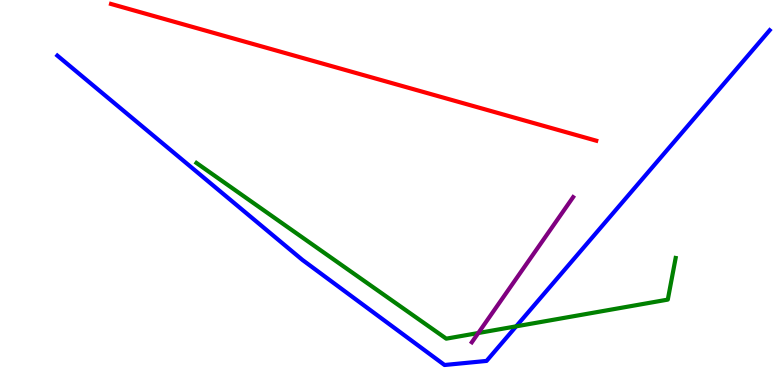[{'lines': ['blue', 'red'], 'intersections': []}, {'lines': ['green', 'red'], 'intersections': []}, {'lines': ['purple', 'red'], 'intersections': []}, {'lines': ['blue', 'green'], 'intersections': [{'x': 6.66, 'y': 1.52}]}, {'lines': ['blue', 'purple'], 'intersections': []}, {'lines': ['green', 'purple'], 'intersections': [{'x': 6.17, 'y': 1.35}]}]